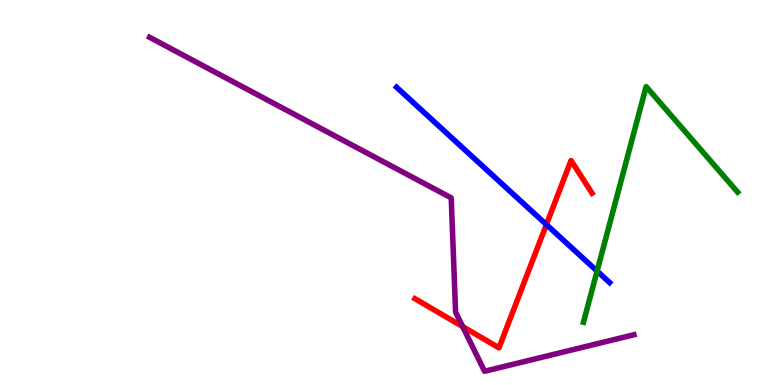[{'lines': ['blue', 'red'], 'intersections': [{'x': 7.05, 'y': 4.17}]}, {'lines': ['green', 'red'], 'intersections': []}, {'lines': ['purple', 'red'], 'intersections': [{'x': 5.97, 'y': 1.52}]}, {'lines': ['blue', 'green'], 'intersections': [{'x': 7.7, 'y': 2.96}]}, {'lines': ['blue', 'purple'], 'intersections': []}, {'lines': ['green', 'purple'], 'intersections': []}]